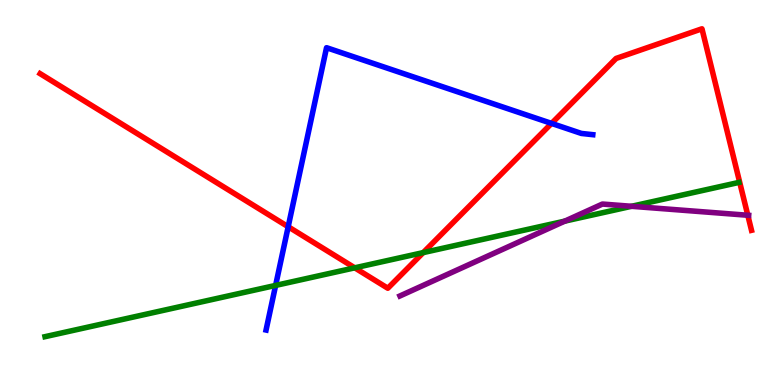[{'lines': ['blue', 'red'], 'intersections': [{'x': 3.72, 'y': 4.11}, {'x': 7.12, 'y': 6.79}]}, {'lines': ['green', 'red'], 'intersections': [{'x': 4.58, 'y': 3.04}, {'x': 5.46, 'y': 3.44}]}, {'lines': ['purple', 'red'], 'intersections': [{'x': 9.65, 'y': 4.41}]}, {'lines': ['blue', 'green'], 'intersections': [{'x': 3.56, 'y': 2.59}]}, {'lines': ['blue', 'purple'], 'intersections': []}, {'lines': ['green', 'purple'], 'intersections': [{'x': 7.29, 'y': 4.26}, {'x': 8.15, 'y': 4.64}]}]